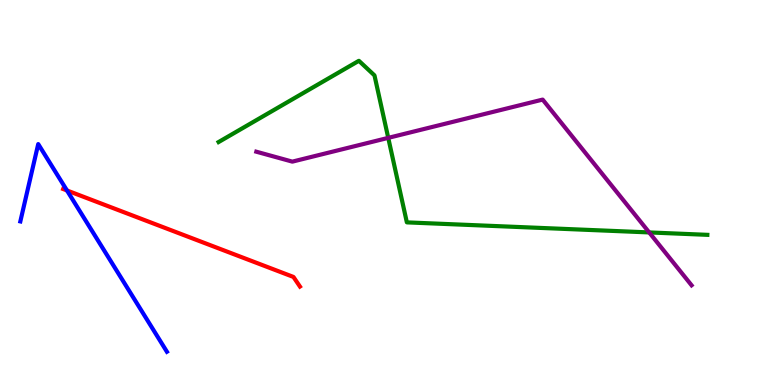[{'lines': ['blue', 'red'], 'intersections': [{'x': 0.864, 'y': 5.05}]}, {'lines': ['green', 'red'], 'intersections': []}, {'lines': ['purple', 'red'], 'intersections': []}, {'lines': ['blue', 'green'], 'intersections': []}, {'lines': ['blue', 'purple'], 'intersections': []}, {'lines': ['green', 'purple'], 'intersections': [{'x': 5.01, 'y': 6.42}, {'x': 8.38, 'y': 3.96}]}]